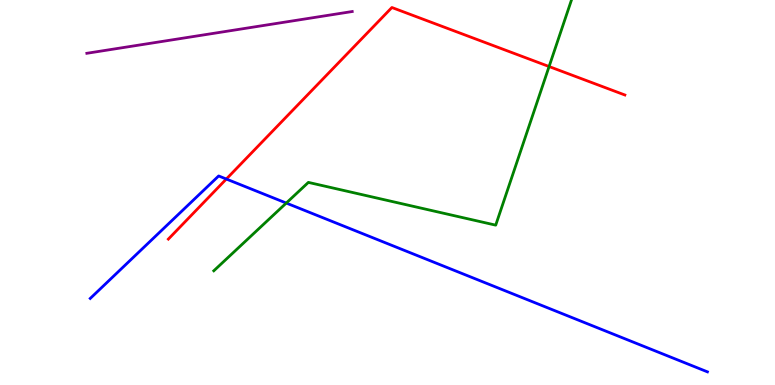[{'lines': ['blue', 'red'], 'intersections': [{'x': 2.92, 'y': 5.35}]}, {'lines': ['green', 'red'], 'intersections': [{'x': 7.09, 'y': 8.27}]}, {'lines': ['purple', 'red'], 'intersections': []}, {'lines': ['blue', 'green'], 'intersections': [{'x': 3.69, 'y': 4.73}]}, {'lines': ['blue', 'purple'], 'intersections': []}, {'lines': ['green', 'purple'], 'intersections': []}]